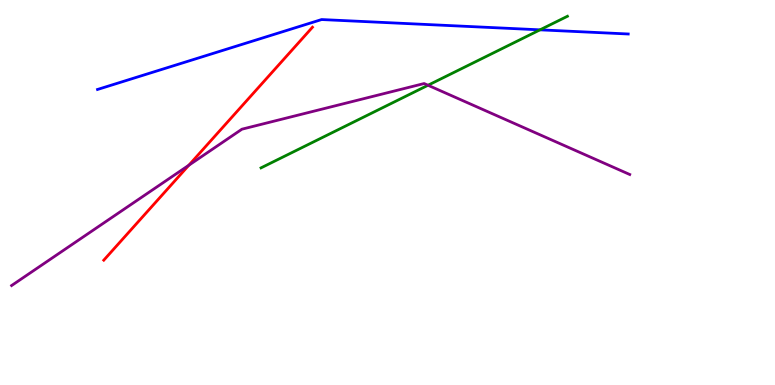[{'lines': ['blue', 'red'], 'intersections': []}, {'lines': ['green', 'red'], 'intersections': []}, {'lines': ['purple', 'red'], 'intersections': [{'x': 2.44, 'y': 5.71}]}, {'lines': ['blue', 'green'], 'intersections': [{'x': 6.97, 'y': 9.23}]}, {'lines': ['blue', 'purple'], 'intersections': []}, {'lines': ['green', 'purple'], 'intersections': [{'x': 5.52, 'y': 7.79}]}]